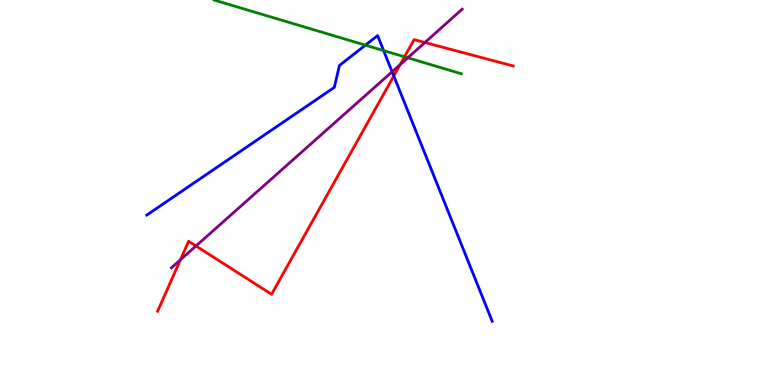[{'lines': ['blue', 'red'], 'intersections': [{'x': 5.08, 'y': 8.03}]}, {'lines': ['green', 'red'], 'intersections': [{'x': 5.22, 'y': 8.52}]}, {'lines': ['purple', 'red'], 'intersections': [{'x': 2.33, 'y': 3.25}, {'x': 2.53, 'y': 3.61}, {'x': 5.16, 'y': 8.32}, {'x': 5.48, 'y': 8.9}]}, {'lines': ['blue', 'green'], 'intersections': [{'x': 4.71, 'y': 8.83}, {'x': 4.95, 'y': 8.69}]}, {'lines': ['blue', 'purple'], 'intersections': [{'x': 5.06, 'y': 8.14}]}, {'lines': ['green', 'purple'], 'intersections': [{'x': 5.26, 'y': 8.5}]}]